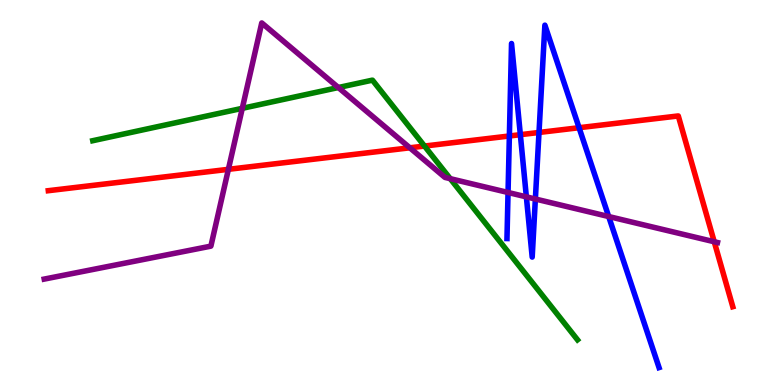[{'lines': ['blue', 'red'], 'intersections': [{'x': 6.57, 'y': 6.47}, {'x': 6.71, 'y': 6.5}, {'x': 6.95, 'y': 6.56}, {'x': 7.47, 'y': 6.68}]}, {'lines': ['green', 'red'], 'intersections': [{'x': 5.48, 'y': 6.21}]}, {'lines': ['purple', 'red'], 'intersections': [{'x': 2.95, 'y': 5.6}, {'x': 5.29, 'y': 6.16}, {'x': 9.22, 'y': 3.72}]}, {'lines': ['blue', 'green'], 'intersections': []}, {'lines': ['blue', 'purple'], 'intersections': [{'x': 6.56, 'y': 5.0}, {'x': 6.79, 'y': 4.89}, {'x': 6.91, 'y': 4.83}, {'x': 7.85, 'y': 4.38}]}, {'lines': ['green', 'purple'], 'intersections': [{'x': 3.13, 'y': 7.19}, {'x': 4.37, 'y': 7.73}, {'x': 5.81, 'y': 5.36}]}]